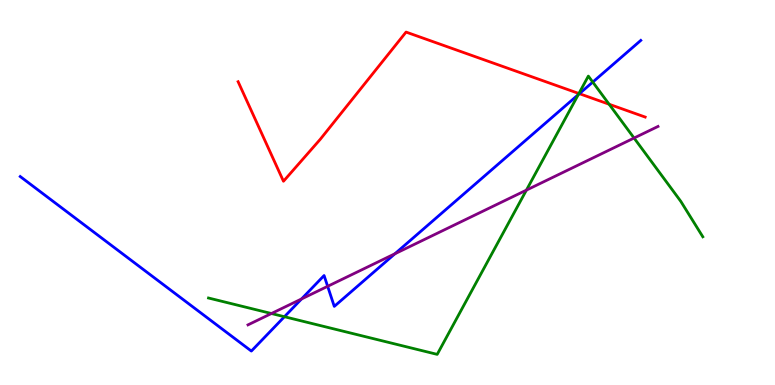[{'lines': ['blue', 'red'], 'intersections': [{'x': 7.48, 'y': 7.57}]}, {'lines': ['green', 'red'], 'intersections': [{'x': 7.47, 'y': 7.57}, {'x': 7.86, 'y': 7.29}]}, {'lines': ['purple', 'red'], 'intersections': []}, {'lines': ['blue', 'green'], 'intersections': [{'x': 3.67, 'y': 1.77}, {'x': 7.46, 'y': 7.54}, {'x': 7.65, 'y': 7.87}]}, {'lines': ['blue', 'purple'], 'intersections': [{'x': 3.89, 'y': 2.24}, {'x': 4.23, 'y': 2.56}, {'x': 5.1, 'y': 3.41}]}, {'lines': ['green', 'purple'], 'intersections': [{'x': 3.5, 'y': 1.86}, {'x': 6.79, 'y': 5.06}, {'x': 8.18, 'y': 6.41}]}]